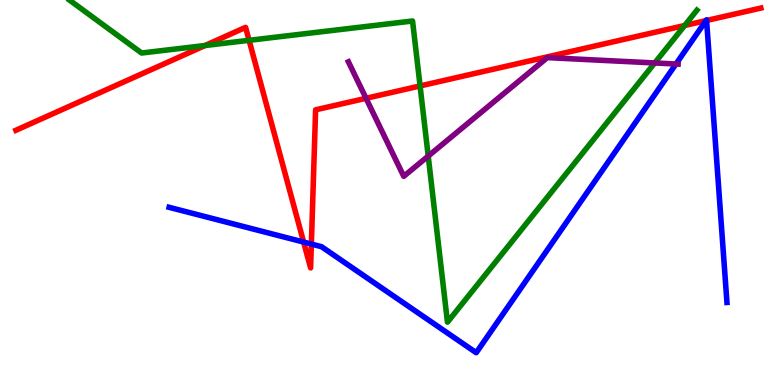[{'lines': ['blue', 'red'], 'intersections': [{'x': 3.92, 'y': 3.71}, {'x': 4.02, 'y': 3.66}, {'x': 9.11, 'y': 9.46}, {'x': 9.12, 'y': 9.47}]}, {'lines': ['green', 'red'], 'intersections': [{'x': 2.65, 'y': 8.82}, {'x': 3.21, 'y': 8.95}, {'x': 5.42, 'y': 7.77}, {'x': 8.83, 'y': 9.34}]}, {'lines': ['purple', 'red'], 'intersections': [{'x': 4.72, 'y': 7.45}]}, {'lines': ['blue', 'green'], 'intersections': []}, {'lines': ['blue', 'purple'], 'intersections': [{'x': 8.72, 'y': 8.34}]}, {'lines': ['green', 'purple'], 'intersections': [{'x': 5.53, 'y': 5.95}, {'x': 8.45, 'y': 8.36}]}]